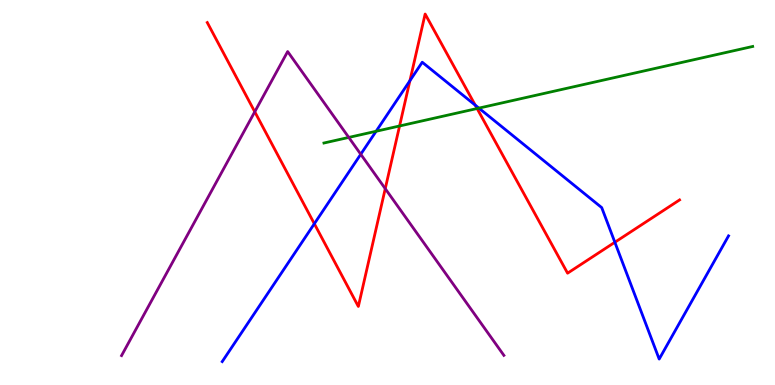[{'lines': ['blue', 'red'], 'intersections': [{'x': 4.06, 'y': 4.19}, {'x': 5.29, 'y': 7.9}, {'x': 6.13, 'y': 7.27}, {'x': 7.93, 'y': 3.71}]}, {'lines': ['green', 'red'], 'intersections': [{'x': 5.16, 'y': 6.73}, {'x': 6.16, 'y': 7.18}]}, {'lines': ['purple', 'red'], 'intersections': [{'x': 3.29, 'y': 7.1}, {'x': 4.97, 'y': 5.1}]}, {'lines': ['blue', 'green'], 'intersections': [{'x': 4.85, 'y': 6.59}, {'x': 6.18, 'y': 7.19}]}, {'lines': ['blue', 'purple'], 'intersections': [{'x': 4.65, 'y': 5.99}]}, {'lines': ['green', 'purple'], 'intersections': [{'x': 4.5, 'y': 6.43}]}]